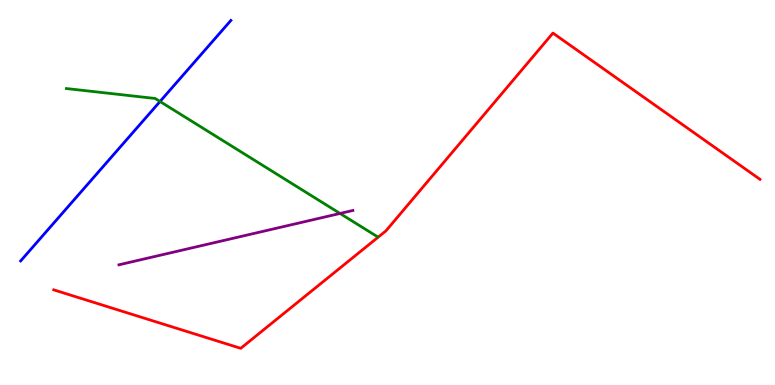[{'lines': ['blue', 'red'], 'intersections': []}, {'lines': ['green', 'red'], 'intersections': []}, {'lines': ['purple', 'red'], 'intersections': []}, {'lines': ['blue', 'green'], 'intersections': [{'x': 2.06, 'y': 7.36}]}, {'lines': ['blue', 'purple'], 'intersections': []}, {'lines': ['green', 'purple'], 'intersections': [{'x': 4.39, 'y': 4.46}]}]